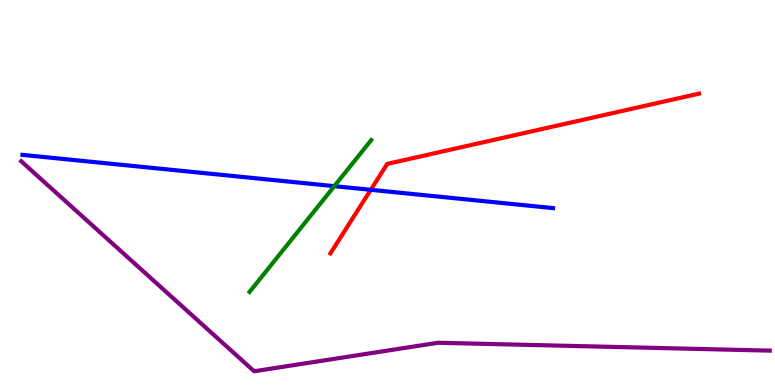[{'lines': ['blue', 'red'], 'intersections': [{'x': 4.78, 'y': 5.07}]}, {'lines': ['green', 'red'], 'intersections': []}, {'lines': ['purple', 'red'], 'intersections': []}, {'lines': ['blue', 'green'], 'intersections': [{'x': 4.31, 'y': 5.16}]}, {'lines': ['blue', 'purple'], 'intersections': []}, {'lines': ['green', 'purple'], 'intersections': []}]